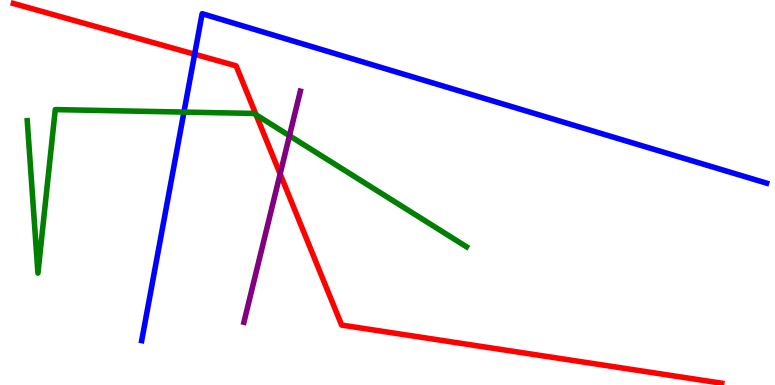[{'lines': ['blue', 'red'], 'intersections': [{'x': 2.51, 'y': 8.59}]}, {'lines': ['green', 'red'], 'intersections': [{'x': 3.3, 'y': 7.02}]}, {'lines': ['purple', 'red'], 'intersections': [{'x': 3.61, 'y': 5.48}]}, {'lines': ['blue', 'green'], 'intersections': [{'x': 2.37, 'y': 7.09}]}, {'lines': ['blue', 'purple'], 'intersections': []}, {'lines': ['green', 'purple'], 'intersections': [{'x': 3.73, 'y': 6.47}]}]